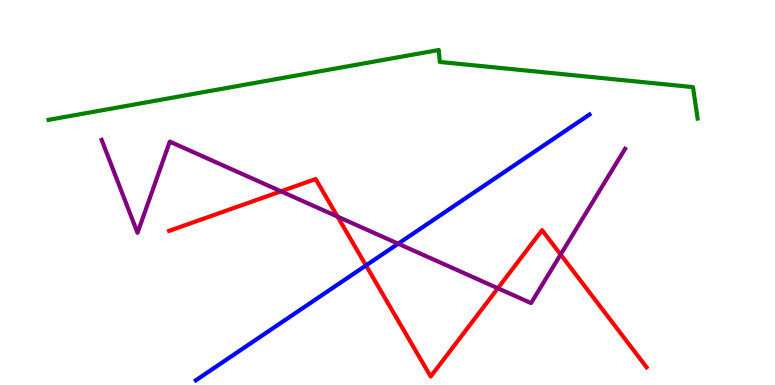[{'lines': ['blue', 'red'], 'intersections': [{'x': 4.72, 'y': 3.11}]}, {'lines': ['green', 'red'], 'intersections': []}, {'lines': ['purple', 'red'], 'intersections': [{'x': 3.63, 'y': 5.03}, {'x': 4.36, 'y': 4.37}, {'x': 6.42, 'y': 2.51}, {'x': 7.23, 'y': 3.39}]}, {'lines': ['blue', 'green'], 'intersections': []}, {'lines': ['blue', 'purple'], 'intersections': [{'x': 5.14, 'y': 3.67}]}, {'lines': ['green', 'purple'], 'intersections': []}]